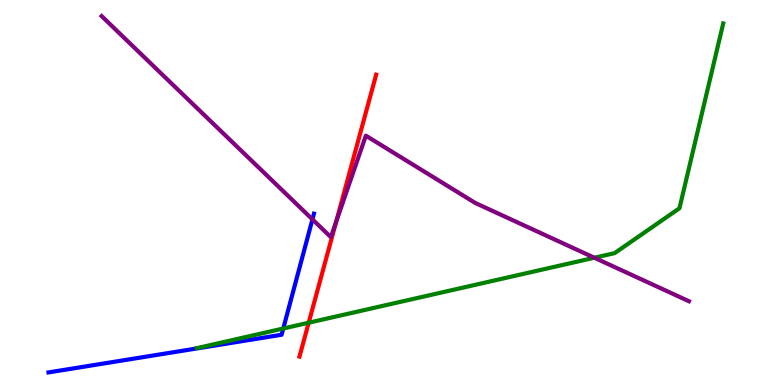[{'lines': ['blue', 'red'], 'intersections': []}, {'lines': ['green', 'red'], 'intersections': [{'x': 3.98, 'y': 1.62}]}, {'lines': ['purple', 'red'], 'intersections': [{'x': 4.34, 'y': 4.23}]}, {'lines': ['blue', 'green'], 'intersections': [{'x': 3.66, 'y': 1.47}]}, {'lines': ['blue', 'purple'], 'intersections': [{'x': 4.03, 'y': 4.3}]}, {'lines': ['green', 'purple'], 'intersections': [{'x': 7.67, 'y': 3.31}]}]